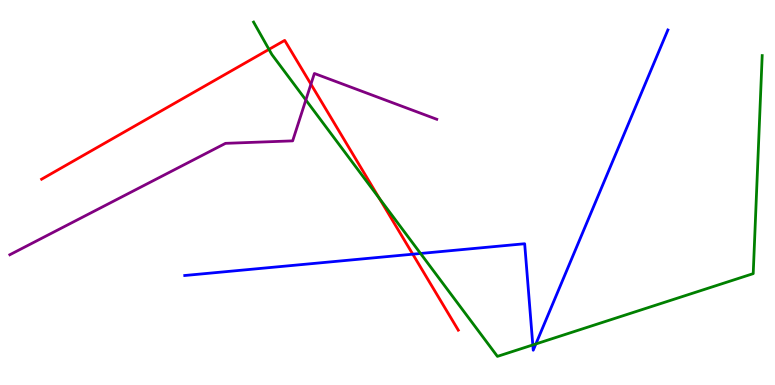[{'lines': ['blue', 'red'], 'intersections': [{'x': 5.33, 'y': 3.4}]}, {'lines': ['green', 'red'], 'intersections': [{'x': 3.47, 'y': 8.72}, {'x': 4.89, 'y': 4.85}]}, {'lines': ['purple', 'red'], 'intersections': [{'x': 4.01, 'y': 7.81}]}, {'lines': ['blue', 'green'], 'intersections': [{'x': 5.43, 'y': 3.42}, {'x': 6.87, 'y': 1.04}, {'x': 6.91, 'y': 1.07}]}, {'lines': ['blue', 'purple'], 'intersections': []}, {'lines': ['green', 'purple'], 'intersections': [{'x': 3.95, 'y': 7.4}]}]